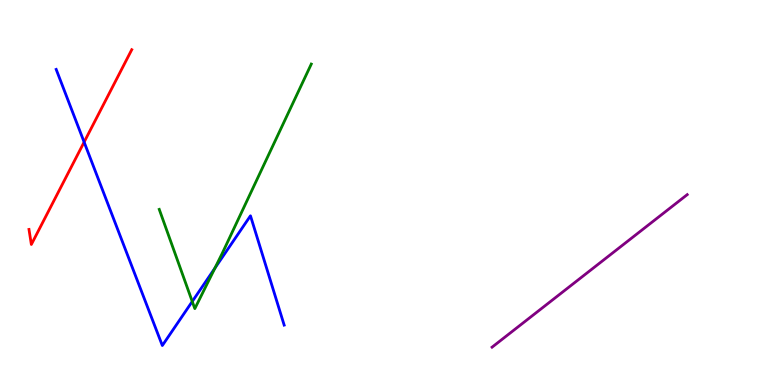[{'lines': ['blue', 'red'], 'intersections': [{'x': 1.09, 'y': 6.31}]}, {'lines': ['green', 'red'], 'intersections': []}, {'lines': ['purple', 'red'], 'intersections': []}, {'lines': ['blue', 'green'], 'intersections': [{'x': 2.48, 'y': 2.17}, {'x': 2.77, 'y': 3.03}]}, {'lines': ['blue', 'purple'], 'intersections': []}, {'lines': ['green', 'purple'], 'intersections': []}]